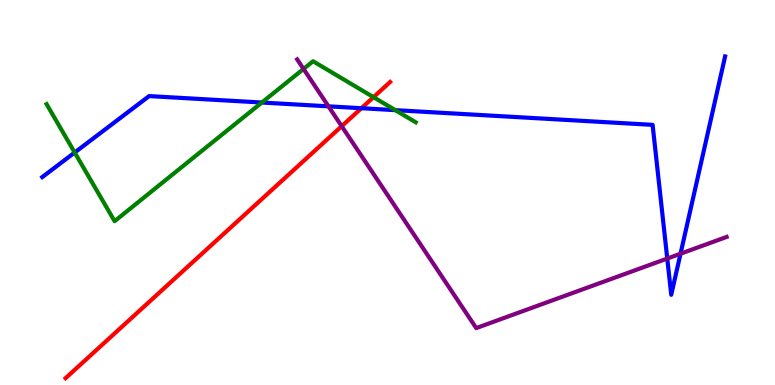[{'lines': ['blue', 'red'], 'intersections': [{'x': 4.66, 'y': 7.19}]}, {'lines': ['green', 'red'], 'intersections': [{'x': 4.82, 'y': 7.48}]}, {'lines': ['purple', 'red'], 'intersections': [{'x': 4.41, 'y': 6.72}]}, {'lines': ['blue', 'green'], 'intersections': [{'x': 0.964, 'y': 6.04}, {'x': 3.38, 'y': 7.34}, {'x': 5.1, 'y': 7.14}]}, {'lines': ['blue', 'purple'], 'intersections': [{'x': 4.24, 'y': 7.24}, {'x': 8.61, 'y': 3.28}, {'x': 8.78, 'y': 3.41}]}, {'lines': ['green', 'purple'], 'intersections': [{'x': 3.92, 'y': 8.21}]}]